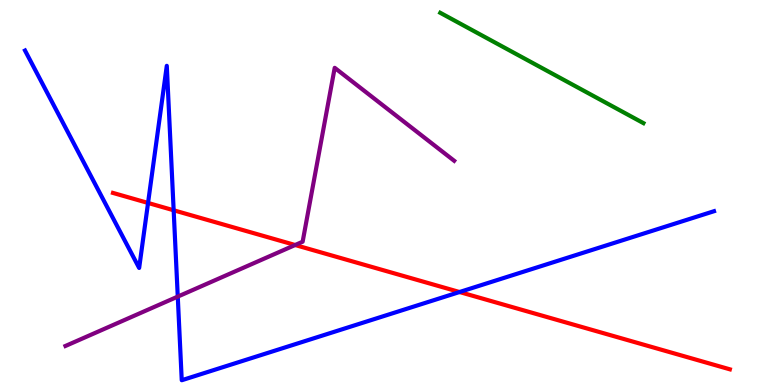[{'lines': ['blue', 'red'], 'intersections': [{'x': 1.91, 'y': 4.73}, {'x': 2.24, 'y': 4.54}, {'x': 5.93, 'y': 2.42}]}, {'lines': ['green', 'red'], 'intersections': []}, {'lines': ['purple', 'red'], 'intersections': [{'x': 3.81, 'y': 3.64}]}, {'lines': ['blue', 'green'], 'intersections': []}, {'lines': ['blue', 'purple'], 'intersections': [{'x': 2.29, 'y': 2.3}]}, {'lines': ['green', 'purple'], 'intersections': []}]